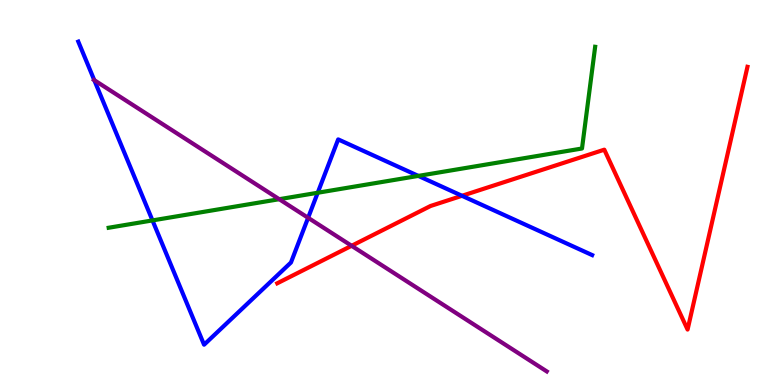[{'lines': ['blue', 'red'], 'intersections': [{'x': 5.96, 'y': 4.91}]}, {'lines': ['green', 'red'], 'intersections': []}, {'lines': ['purple', 'red'], 'intersections': [{'x': 4.54, 'y': 3.62}]}, {'lines': ['blue', 'green'], 'intersections': [{'x': 1.97, 'y': 4.27}, {'x': 4.1, 'y': 4.99}, {'x': 5.4, 'y': 5.43}]}, {'lines': ['blue', 'purple'], 'intersections': [{'x': 1.22, 'y': 7.92}, {'x': 3.98, 'y': 4.34}]}, {'lines': ['green', 'purple'], 'intersections': [{'x': 3.6, 'y': 4.83}]}]